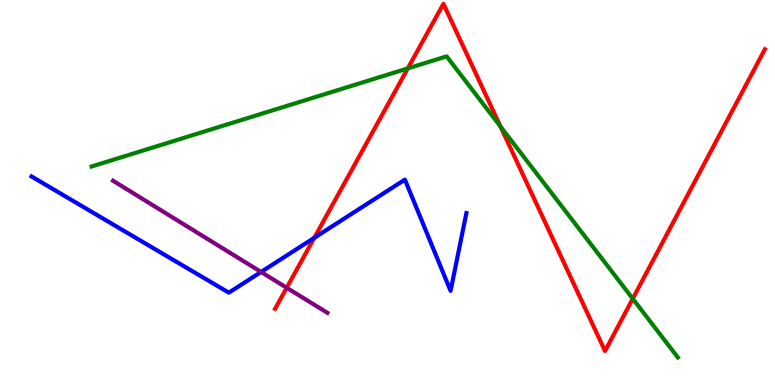[{'lines': ['blue', 'red'], 'intersections': [{'x': 4.06, 'y': 3.82}]}, {'lines': ['green', 'red'], 'intersections': [{'x': 5.26, 'y': 8.22}, {'x': 6.46, 'y': 6.71}, {'x': 8.16, 'y': 2.24}]}, {'lines': ['purple', 'red'], 'intersections': [{'x': 3.7, 'y': 2.53}]}, {'lines': ['blue', 'green'], 'intersections': []}, {'lines': ['blue', 'purple'], 'intersections': [{'x': 3.37, 'y': 2.94}]}, {'lines': ['green', 'purple'], 'intersections': []}]